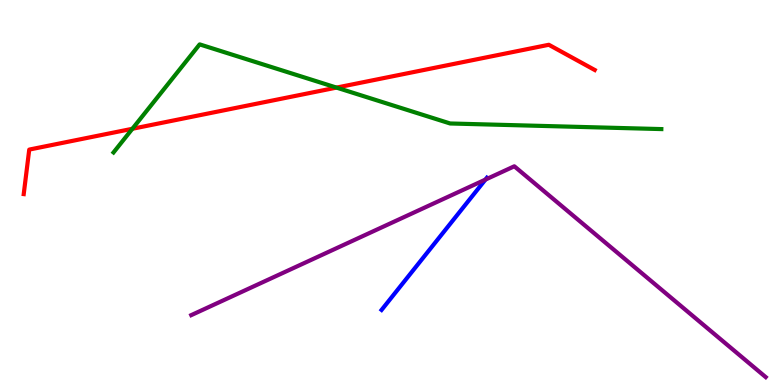[{'lines': ['blue', 'red'], 'intersections': []}, {'lines': ['green', 'red'], 'intersections': [{'x': 1.71, 'y': 6.66}, {'x': 4.34, 'y': 7.72}]}, {'lines': ['purple', 'red'], 'intersections': []}, {'lines': ['blue', 'green'], 'intersections': []}, {'lines': ['blue', 'purple'], 'intersections': [{'x': 6.26, 'y': 5.34}]}, {'lines': ['green', 'purple'], 'intersections': []}]